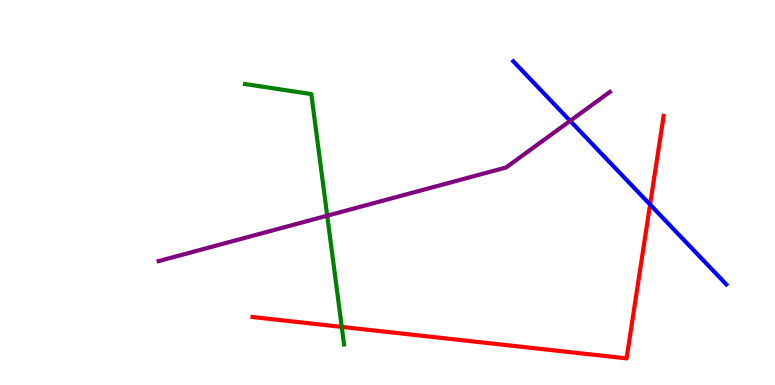[{'lines': ['blue', 'red'], 'intersections': [{'x': 8.39, 'y': 4.69}]}, {'lines': ['green', 'red'], 'intersections': [{'x': 4.41, 'y': 1.51}]}, {'lines': ['purple', 'red'], 'intersections': []}, {'lines': ['blue', 'green'], 'intersections': []}, {'lines': ['blue', 'purple'], 'intersections': [{'x': 7.36, 'y': 6.86}]}, {'lines': ['green', 'purple'], 'intersections': [{'x': 4.22, 'y': 4.4}]}]